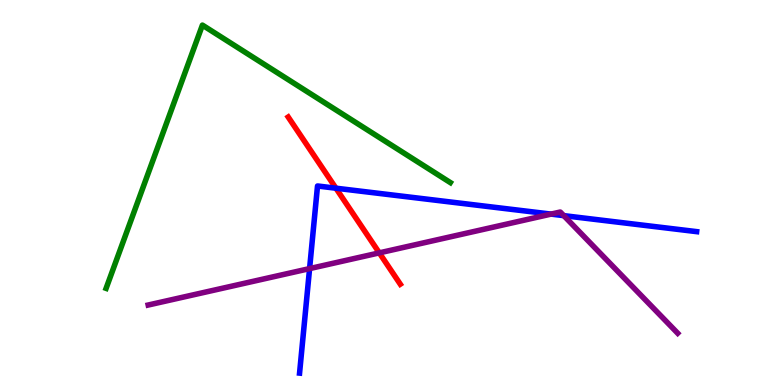[{'lines': ['blue', 'red'], 'intersections': [{'x': 4.33, 'y': 5.11}]}, {'lines': ['green', 'red'], 'intersections': []}, {'lines': ['purple', 'red'], 'intersections': [{'x': 4.89, 'y': 3.43}]}, {'lines': ['blue', 'green'], 'intersections': []}, {'lines': ['blue', 'purple'], 'intersections': [{'x': 3.99, 'y': 3.02}, {'x': 7.11, 'y': 4.44}, {'x': 7.27, 'y': 4.4}]}, {'lines': ['green', 'purple'], 'intersections': []}]